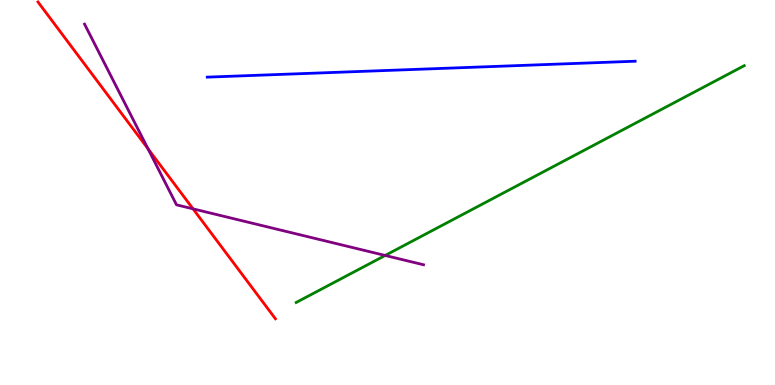[{'lines': ['blue', 'red'], 'intersections': []}, {'lines': ['green', 'red'], 'intersections': []}, {'lines': ['purple', 'red'], 'intersections': [{'x': 1.91, 'y': 6.14}, {'x': 2.49, 'y': 4.58}]}, {'lines': ['blue', 'green'], 'intersections': []}, {'lines': ['blue', 'purple'], 'intersections': []}, {'lines': ['green', 'purple'], 'intersections': [{'x': 4.97, 'y': 3.36}]}]